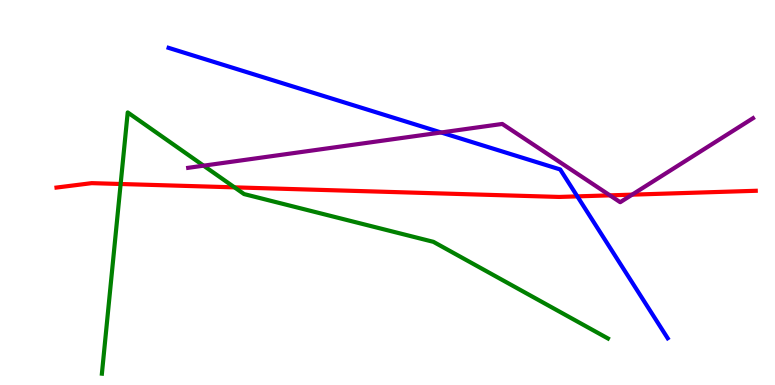[{'lines': ['blue', 'red'], 'intersections': [{'x': 7.45, 'y': 4.9}]}, {'lines': ['green', 'red'], 'intersections': [{'x': 1.56, 'y': 5.22}, {'x': 3.03, 'y': 5.13}]}, {'lines': ['purple', 'red'], 'intersections': [{'x': 7.87, 'y': 4.93}, {'x': 8.16, 'y': 4.94}]}, {'lines': ['blue', 'green'], 'intersections': []}, {'lines': ['blue', 'purple'], 'intersections': [{'x': 5.69, 'y': 6.56}]}, {'lines': ['green', 'purple'], 'intersections': [{'x': 2.63, 'y': 5.7}]}]